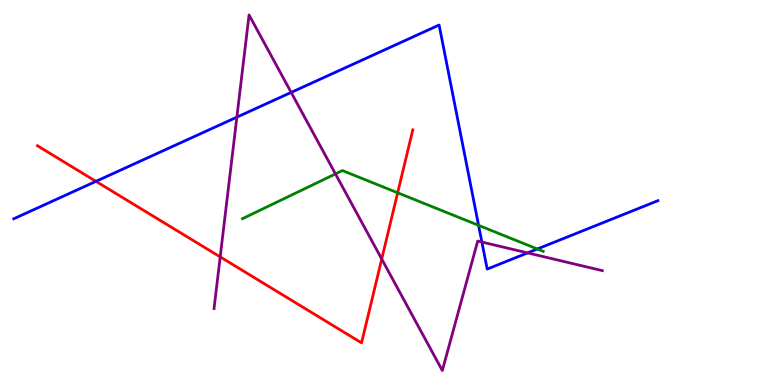[{'lines': ['blue', 'red'], 'intersections': [{'x': 1.24, 'y': 5.29}]}, {'lines': ['green', 'red'], 'intersections': [{'x': 5.13, 'y': 4.99}]}, {'lines': ['purple', 'red'], 'intersections': [{'x': 2.84, 'y': 3.33}, {'x': 4.93, 'y': 3.27}]}, {'lines': ['blue', 'green'], 'intersections': [{'x': 6.18, 'y': 4.15}, {'x': 6.93, 'y': 3.53}]}, {'lines': ['blue', 'purple'], 'intersections': [{'x': 3.06, 'y': 6.96}, {'x': 3.76, 'y': 7.6}, {'x': 6.22, 'y': 3.71}, {'x': 6.81, 'y': 3.43}]}, {'lines': ['green', 'purple'], 'intersections': [{'x': 4.33, 'y': 5.48}]}]